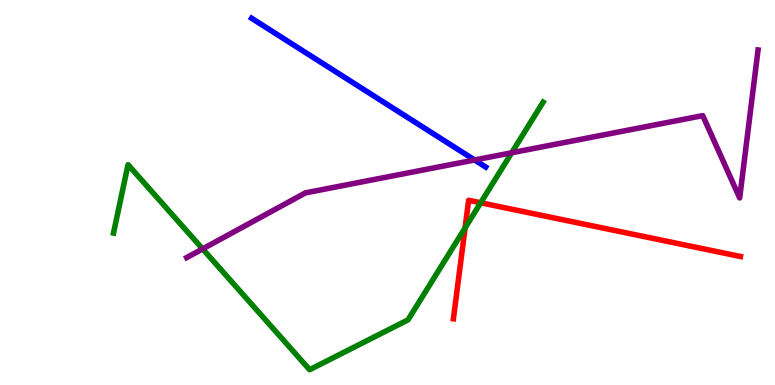[{'lines': ['blue', 'red'], 'intersections': []}, {'lines': ['green', 'red'], 'intersections': [{'x': 6.0, 'y': 4.08}, {'x': 6.2, 'y': 4.73}]}, {'lines': ['purple', 'red'], 'intersections': []}, {'lines': ['blue', 'green'], 'intersections': []}, {'lines': ['blue', 'purple'], 'intersections': [{'x': 6.12, 'y': 5.84}]}, {'lines': ['green', 'purple'], 'intersections': [{'x': 2.61, 'y': 3.53}, {'x': 6.6, 'y': 6.03}]}]